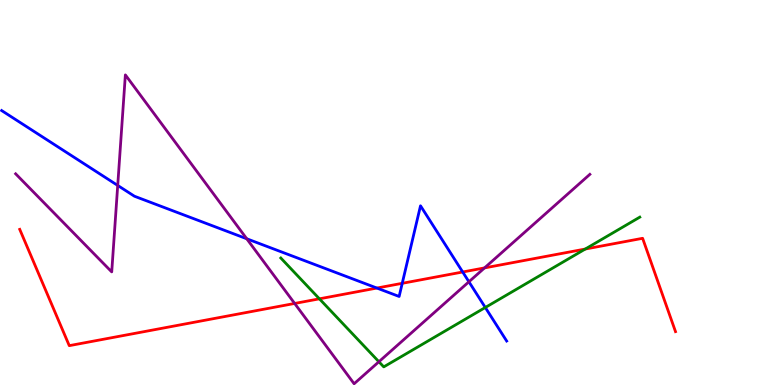[{'lines': ['blue', 'red'], 'intersections': [{'x': 4.86, 'y': 2.52}, {'x': 5.19, 'y': 2.64}, {'x': 5.97, 'y': 2.94}]}, {'lines': ['green', 'red'], 'intersections': [{'x': 4.12, 'y': 2.24}, {'x': 7.55, 'y': 3.53}]}, {'lines': ['purple', 'red'], 'intersections': [{'x': 3.8, 'y': 2.12}, {'x': 6.25, 'y': 3.04}]}, {'lines': ['blue', 'green'], 'intersections': [{'x': 6.26, 'y': 2.01}]}, {'lines': ['blue', 'purple'], 'intersections': [{'x': 1.52, 'y': 5.18}, {'x': 3.18, 'y': 3.8}, {'x': 6.05, 'y': 2.68}]}, {'lines': ['green', 'purple'], 'intersections': [{'x': 4.89, 'y': 0.604}]}]